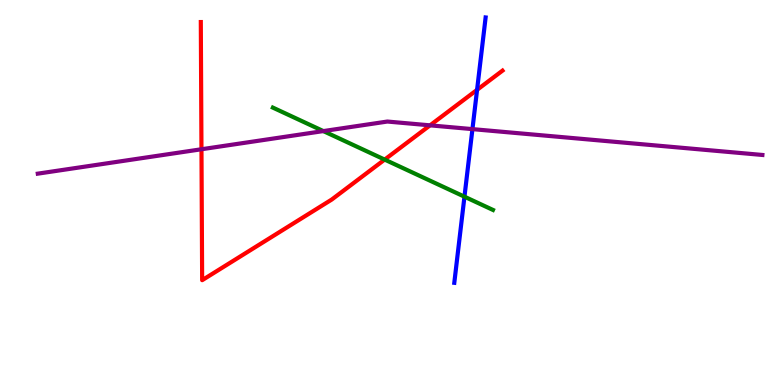[{'lines': ['blue', 'red'], 'intersections': [{'x': 6.16, 'y': 7.67}]}, {'lines': ['green', 'red'], 'intersections': [{'x': 4.96, 'y': 5.85}]}, {'lines': ['purple', 'red'], 'intersections': [{'x': 2.6, 'y': 6.12}, {'x': 5.55, 'y': 6.74}]}, {'lines': ['blue', 'green'], 'intersections': [{'x': 5.99, 'y': 4.89}]}, {'lines': ['blue', 'purple'], 'intersections': [{'x': 6.1, 'y': 6.65}]}, {'lines': ['green', 'purple'], 'intersections': [{'x': 4.17, 'y': 6.6}]}]